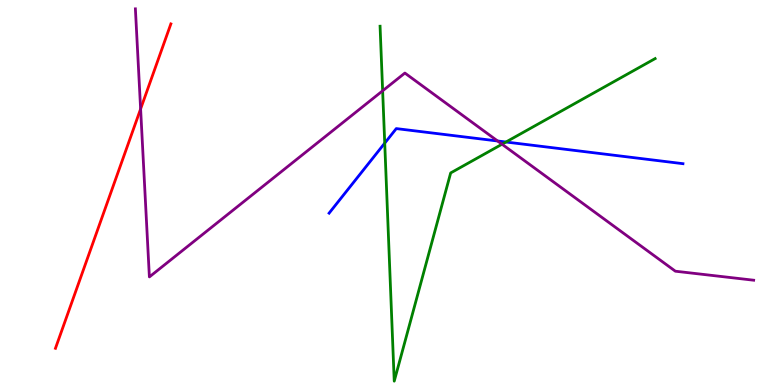[{'lines': ['blue', 'red'], 'intersections': []}, {'lines': ['green', 'red'], 'intersections': []}, {'lines': ['purple', 'red'], 'intersections': [{'x': 1.81, 'y': 7.17}]}, {'lines': ['blue', 'green'], 'intersections': [{'x': 4.96, 'y': 6.28}, {'x': 6.53, 'y': 6.31}]}, {'lines': ['blue', 'purple'], 'intersections': [{'x': 6.42, 'y': 6.34}]}, {'lines': ['green', 'purple'], 'intersections': [{'x': 4.94, 'y': 7.64}, {'x': 6.48, 'y': 6.25}]}]